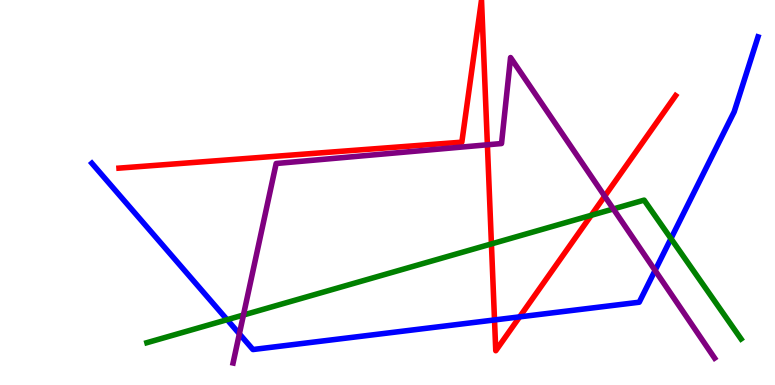[{'lines': ['blue', 'red'], 'intersections': [{'x': 6.38, 'y': 1.69}, {'x': 6.7, 'y': 1.77}]}, {'lines': ['green', 'red'], 'intersections': [{'x': 6.34, 'y': 3.66}, {'x': 7.63, 'y': 4.41}]}, {'lines': ['purple', 'red'], 'intersections': [{'x': 6.29, 'y': 6.24}, {'x': 7.8, 'y': 4.9}]}, {'lines': ['blue', 'green'], 'intersections': [{'x': 2.93, 'y': 1.7}, {'x': 8.66, 'y': 3.8}]}, {'lines': ['blue', 'purple'], 'intersections': [{'x': 3.09, 'y': 1.33}, {'x': 8.45, 'y': 2.98}]}, {'lines': ['green', 'purple'], 'intersections': [{'x': 3.14, 'y': 1.82}, {'x': 7.91, 'y': 4.57}]}]